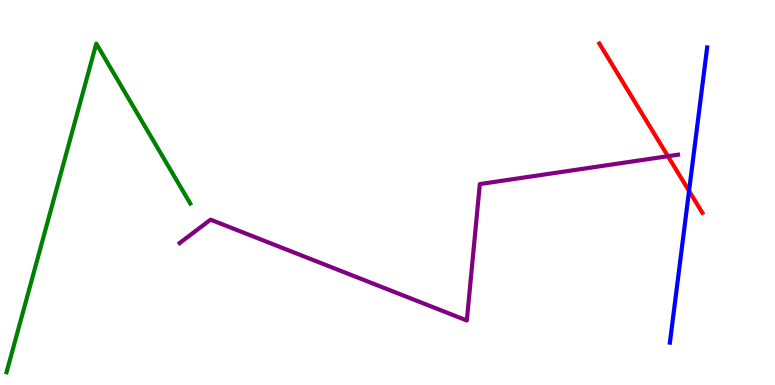[{'lines': ['blue', 'red'], 'intersections': [{'x': 8.89, 'y': 5.04}]}, {'lines': ['green', 'red'], 'intersections': []}, {'lines': ['purple', 'red'], 'intersections': [{'x': 8.62, 'y': 5.94}]}, {'lines': ['blue', 'green'], 'intersections': []}, {'lines': ['blue', 'purple'], 'intersections': []}, {'lines': ['green', 'purple'], 'intersections': []}]